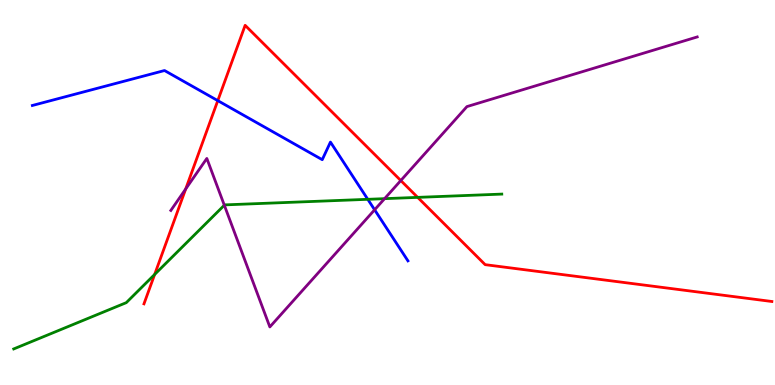[{'lines': ['blue', 'red'], 'intersections': [{'x': 2.81, 'y': 7.39}]}, {'lines': ['green', 'red'], 'intersections': [{'x': 2.0, 'y': 2.87}, {'x': 5.39, 'y': 4.87}]}, {'lines': ['purple', 'red'], 'intersections': [{'x': 2.4, 'y': 5.09}, {'x': 5.17, 'y': 5.31}]}, {'lines': ['blue', 'green'], 'intersections': [{'x': 4.75, 'y': 4.82}]}, {'lines': ['blue', 'purple'], 'intersections': [{'x': 4.83, 'y': 4.55}]}, {'lines': ['green', 'purple'], 'intersections': [{'x': 2.89, 'y': 4.67}, {'x': 4.96, 'y': 4.84}]}]